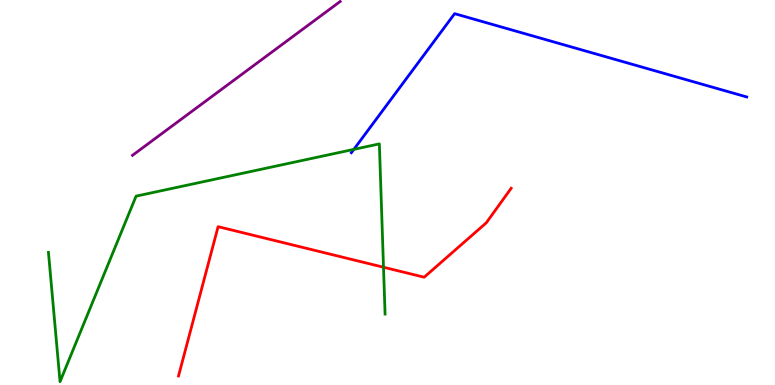[{'lines': ['blue', 'red'], 'intersections': []}, {'lines': ['green', 'red'], 'intersections': [{'x': 4.95, 'y': 3.06}]}, {'lines': ['purple', 'red'], 'intersections': []}, {'lines': ['blue', 'green'], 'intersections': [{'x': 4.57, 'y': 6.12}]}, {'lines': ['blue', 'purple'], 'intersections': []}, {'lines': ['green', 'purple'], 'intersections': []}]